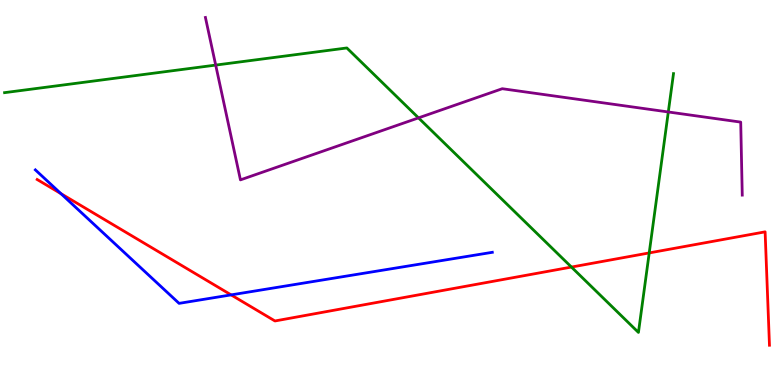[{'lines': ['blue', 'red'], 'intersections': [{'x': 0.787, 'y': 4.97}, {'x': 2.98, 'y': 2.34}]}, {'lines': ['green', 'red'], 'intersections': [{'x': 7.37, 'y': 3.06}, {'x': 8.38, 'y': 3.43}]}, {'lines': ['purple', 'red'], 'intersections': []}, {'lines': ['blue', 'green'], 'intersections': []}, {'lines': ['blue', 'purple'], 'intersections': []}, {'lines': ['green', 'purple'], 'intersections': [{'x': 2.78, 'y': 8.31}, {'x': 5.4, 'y': 6.94}, {'x': 8.62, 'y': 7.09}]}]